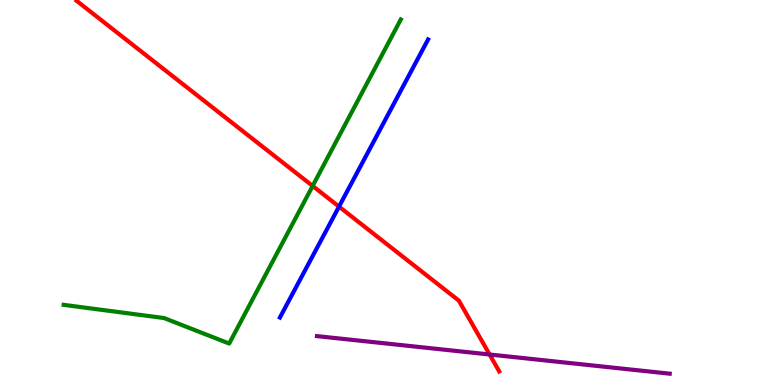[{'lines': ['blue', 'red'], 'intersections': [{'x': 4.37, 'y': 4.63}]}, {'lines': ['green', 'red'], 'intersections': [{'x': 4.03, 'y': 5.17}]}, {'lines': ['purple', 'red'], 'intersections': [{'x': 6.32, 'y': 0.792}]}, {'lines': ['blue', 'green'], 'intersections': []}, {'lines': ['blue', 'purple'], 'intersections': []}, {'lines': ['green', 'purple'], 'intersections': []}]